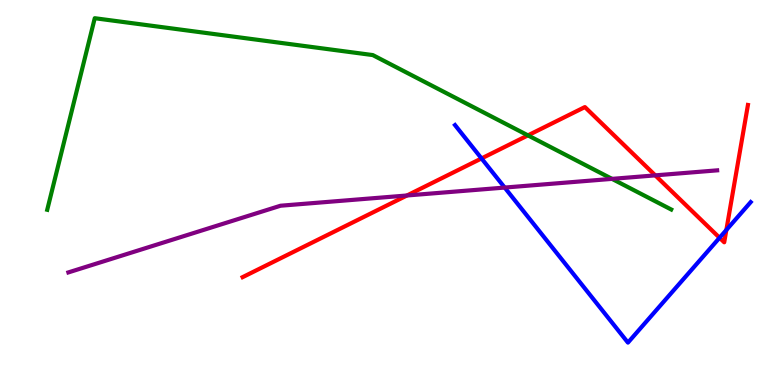[{'lines': ['blue', 'red'], 'intersections': [{'x': 6.21, 'y': 5.88}, {'x': 9.28, 'y': 3.82}, {'x': 9.37, 'y': 4.03}]}, {'lines': ['green', 'red'], 'intersections': [{'x': 6.81, 'y': 6.48}]}, {'lines': ['purple', 'red'], 'intersections': [{'x': 5.25, 'y': 4.92}, {'x': 8.46, 'y': 5.44}]}, {'lines': ['blue', 'green'], 'intersections': []}, {'lines': ['blue', 'purple'], 'intersections': [{'x': 6.51, 'y': 5.13}]}, {'lines': ['green', 'purple'], 'intersections': [{'x': 7.9, 'y': 5.35}]}]